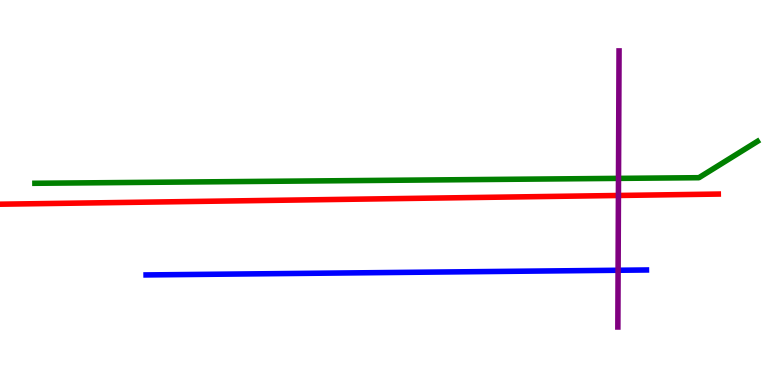[{'lines': ['blue', 'red'], 'intersections': []}, {'lines': ['green', 'red'], 'intersections': []}, {'lines': ['purple', 'red'], 'intersections': [{'x': 7.98, 'y': 4.92}]}, {'lines': ['blue', 'green'], 'intersections': []}, {'lines': ['blue', 'purple'], 'intersections': [{'x': 7.98, 'y': 2.98}]}, {'lines': ['green', 'purple'], 'intersections': [{'x': 7.98, 'y': 5.37}]}]